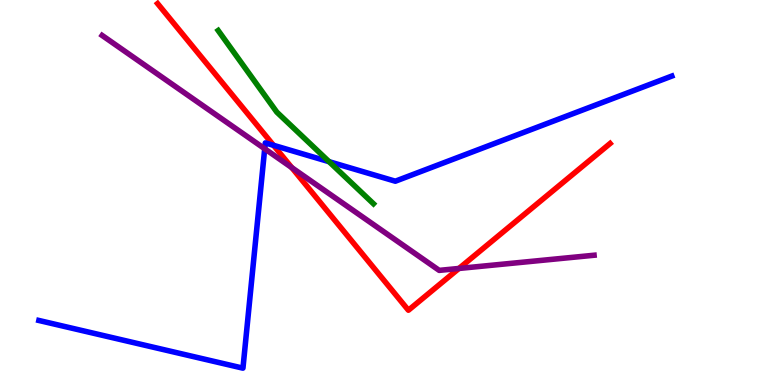[{'lines': ['blue', 'red'], 'intersections': [{'x': 3.53, 'y': 6.23}]}, {'lines': ['green', 'red'], 'intersections': []}, {'lines': ['purple', 'red'], 'intersections': [{'x': 3.76, 'y': 5.65}, {'x': 5.92, 'y': 3.03}]}, {'lines': ['blue', 'green'], 'intersections': [{'x': 4.25, 'y': 5.8}]}, {'lines': ['blue', 'purple'], 'intersections': [{'x': 3.42, 'y': 6.14}]}, {'lines': ['green', 'purple'], 'intersections': []}]